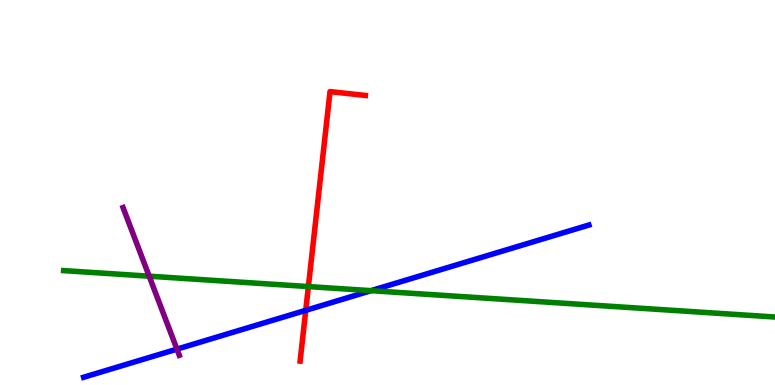[{'lines': ['blue', 'red'], 'intersections': [{'x': 3.95, 'y': 1.94}]}, {'lines': ['green', 'red'], 'intersections': [{'x': 3.98, 'y': 2.56}]}, {'lines': ['purple', 'red'], 'intersections': []}, {'lines': ['blue', 'green'], 'intersections': [{'x': 4.79, 'y': 2.45}]}, {'lines': ['blue', 'purple'], 'intersections': [{'x': 2.28, 'y': 0.931}]}, {'lines': ['green', 'purple'], 'intersections': [{'x': 1.92, 'y': 2.83}]}]